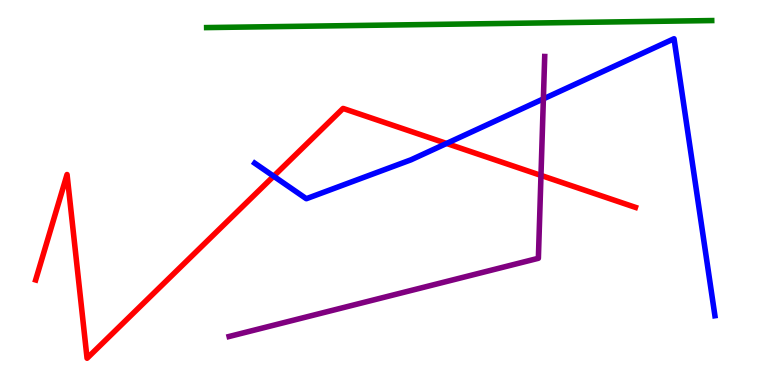[{'lines': ['blue', 'red'], 'intersections': [{'x': 3.53, 'y': 5.42}, {'x': 5.76, 'y': 6.27}]}, {'lines': ['green', 'red'], 'intersections': []}, {'lines': ['purple', 'red'], 'intersections': [{'x': 6.98, 'y': 5.44}]}, {'lines': ['blue', 'green'], 'intersections': []}, {'lines': ['blue', 'purple'], 'intersections': [{'x': 7.01, 'y': 7.43}]}, {'lines': ['green', 'purple'], 'intersections': []}]